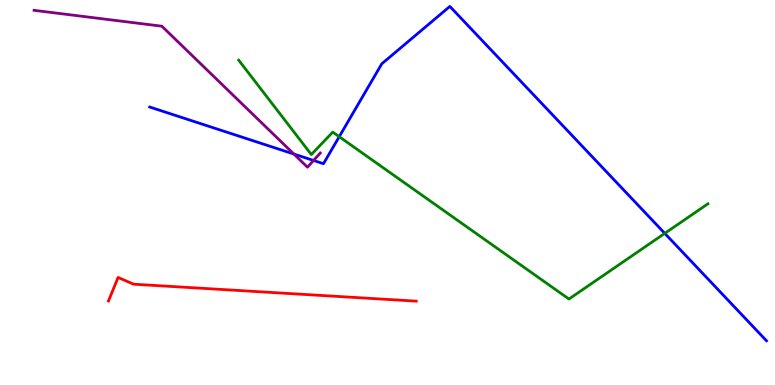[{'lines': ['blue', 'red'], 'intersections': []}, {'lines': ['green', 'red'], 'intersections': []}, {'lines': ['purple', 'red'], 'intersections': []}, {'lines': ['blue', 'green'], 'intersections': [{'x': 4.38, 'y': 6.45}, {'x': 8.58, 'y': 3.94}]}, {'lines': ['blue', 'purple'], 'intersections': [{'x': 3.79, 'y': 6.0}, {'x': 4.05, 'y': 5.83}]}, {'lines': ['green', 'purple'], 'intersections': []}]